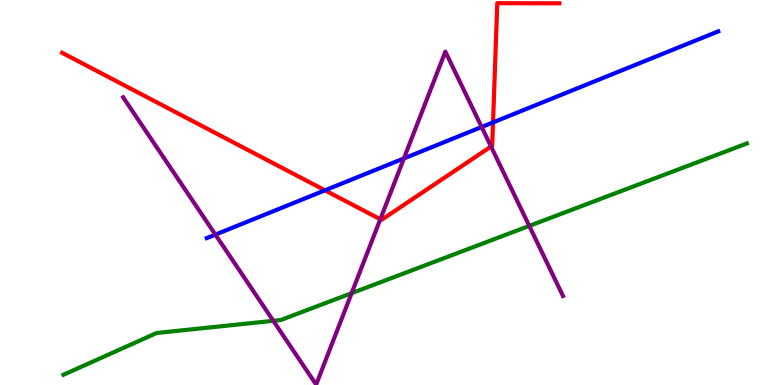[{'lines': ['blue', 'red'], 'intersections': [{'x': 4.19, 'y': 5.06}, {'x': 6.36, 'y': 6.82}]}, {'lines': ['green', 'red'], 'intersections': []}, {'lines': ['purple', 'red'], 'intersections': [{'x': 4.91, 'y': 4.3}, {'x': 6.34, 'y': 6.19}]}, {'lines': ['blue', 'green'], 'intersections': []}, {'lines': ['blue', 'purple'], 'intersections': [{'x': 2.78, 'y': 3.91}, {'x': 5.21, 'y': 5.89}, {'x': 6.21, 'y': 6.7}]}, {'lines': ['green', 'purple'], 'intersections': [{'x': 3.53, 'y': 1.67}, {'x': 4.54, 'y': 2.38}, {'x': 6.83, 'y': 4.13}]}]